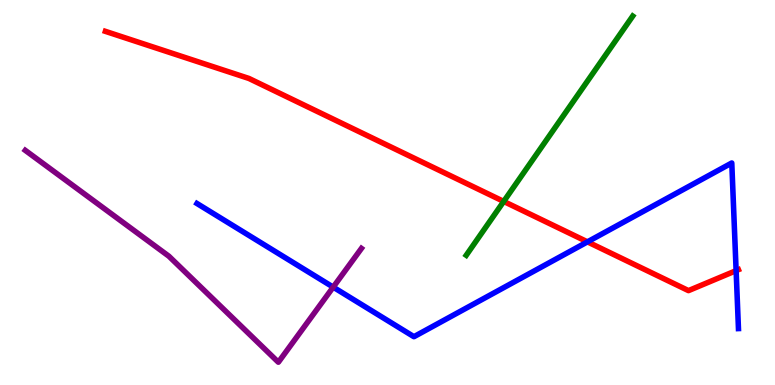[{'lines': ['blue', 'red'], 'intersections': [{'x': 7.58, 'y': 3.72}, {'x': 9.5, 'y': 2.97}]}, {'lines': ['green', 'red'], 'intersections': [{'x': 6.5, 'y': 4.77}]}, {'lines': ['purple', 'red'], 'intersections': []}, {'lines': ['blue', 'green'], 'intersections': []}, {'lines': ['blue', 'purple'], 'intersections': [{'x': 4.3, 'y': 2.54}]}, {'lines': ['green', 'purple'], 'intersections': []}]